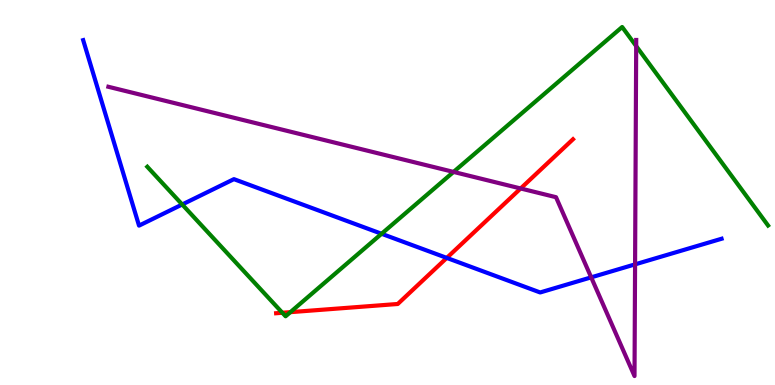[{'lines': ['blue', 'red'], 'intersections': [{'x': 5.76, 'y': 3.3}]}, {'lines': ['green', 'red'], 'intersections': [{'x': 3.64, 'y': 1.88}, {'x': 3.75, 'y': 1.89}]}, {'lines': ['purple', 'red'], 'intersections': [{'x': 6.72, 'y': 5.1}]}, {'lines': ['blue', 'green'], 'intersections': [{'x': 2.35, 'y': 4.69}, {'x': 4.92, 'y': 3.93}]}, {'lines': ['blue', 'purple'], 'intersections': [{'x': 7.63, 'y': 2.8}, {'x': 8.19, 'y': 3.13}]}, {'lines': ['green', 'purple'], 'intersections': [{'x': 5.85, 'y': 5.53}, {'x': 8.21, 'y': 8.8}]}]